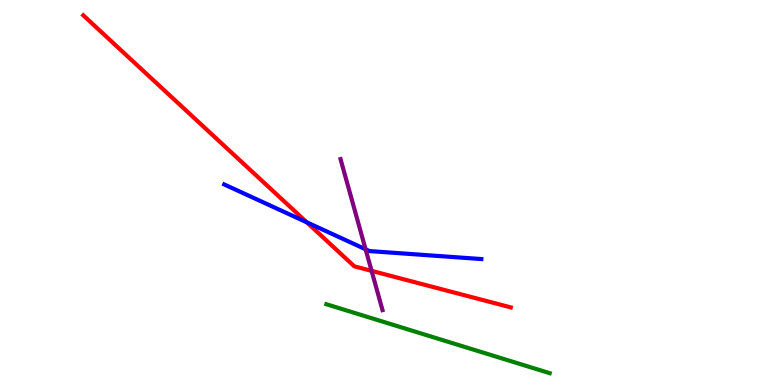[{'lines': ['blue', 'red'], 'intersections': [{'x': 3.96, 'y': 4.23}]}, {'lines': ['green', 'red'], 'intersections': []}, {'lines': ['purple', 'red'], 'intersections': [{'x': 4.79, 'y': 2.96}]}, {'lines': ['blue', 'green'], 'intersections': []}, {'lines': ['blue', 'purple'], 'intersections': [{'x': 4.72, 'y': 3.53}]}, {'lines': ['green', 'purple'], 'intersections': []}]